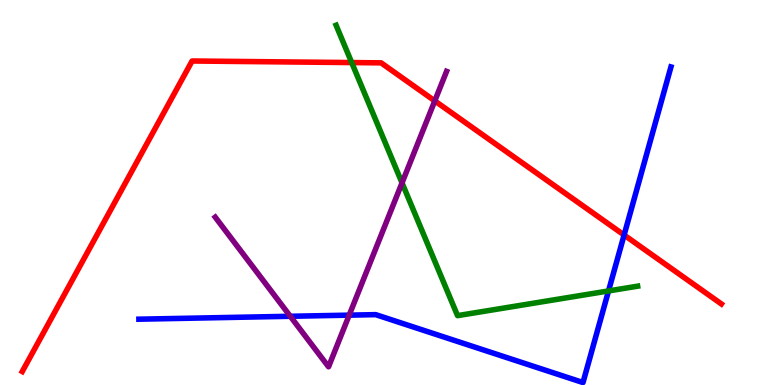[{'lines': ['blue', 'red'], 'intersections': [{'x': 8.05, 'y': 3.9}]}, {'lines': ['green', 'red'], 'intersections': [{'x': 4.54, 'y': 8.37}]}, {'lines': ['purple', 'red'], 'intersections': [{'x': 5.61, 'y': 7.38}]}, {'lines': ['blue', 'green'], 'intersections': [{'x': 7.85, 'y': 2.44}]}, {'lines': ['blue', 'purple'], 'intersections': [{'x': 3.75, 'y': 1.78}, {'x': 4.51, 'y': 1.81}]}, {'lines': ['green', 'purple'], 'intersections': [{'x': 5.19, 'y': 5.25}]}]